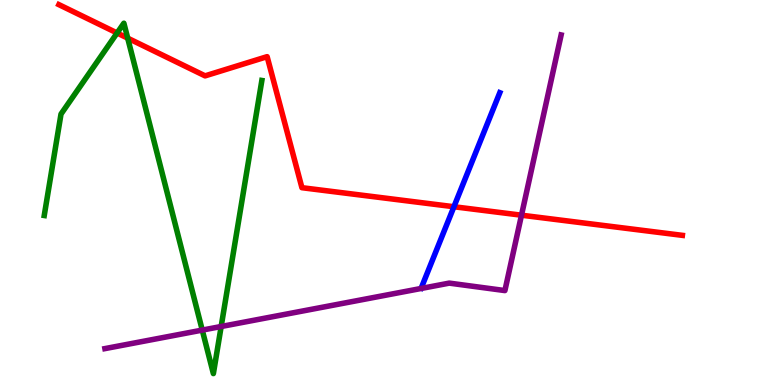[{'lines': ['blue', 'red'], 'intersections': [{'x': 5.86, 'y': 4.63}]}, {'lines': ['green', 'red'], 'intersections': [{'x': 1.51, 'y': 9.14}, {'x': 1.65, 'y': 9.01}]}, {'lines': ['purple', 'red'], 'intersections': [{'x': 6.73, 'y': 4.41}]}, {'lines': ['blue', 'green'], 'intersections': []}, {'lines': ['blue', 'purple'], 'intersections': []}, {'lines': ['green', 'purple'], 'intersections': [{'x': 2.61, 'y': 1.43}, {'x': 2.85, 'y': 1.52}]}]